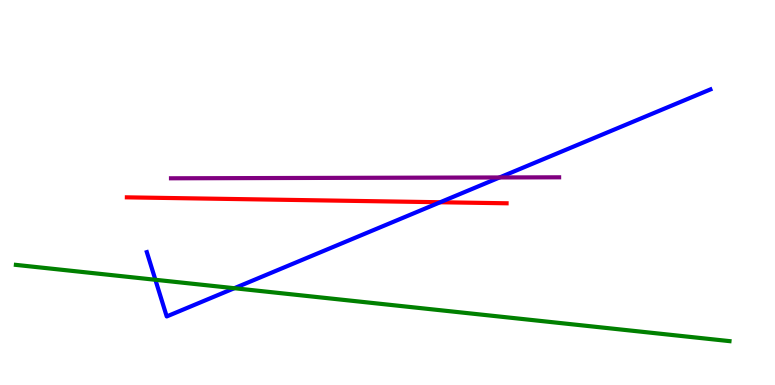[{'lines': ['blue', 'red'], 'intersections': [{'x': 5.68, 'y': 4.75}]}, {'lines': ['green', 'red'], 'intersections': []}, {'lines': ['purple', 'red'], 'intersections': []}, {'lines': ['blue', 'green'], 'intersections': [{'x': 2.0, 'y': 2.73}, {'x': 3.02, 'y': 2.51}]}, {'lines': ['blue', 'purple'], 'intersections': [{'x': 6.45, 'y': 5.39}]}, {'lines': ['green', 'purple'], 'intersections': []}]